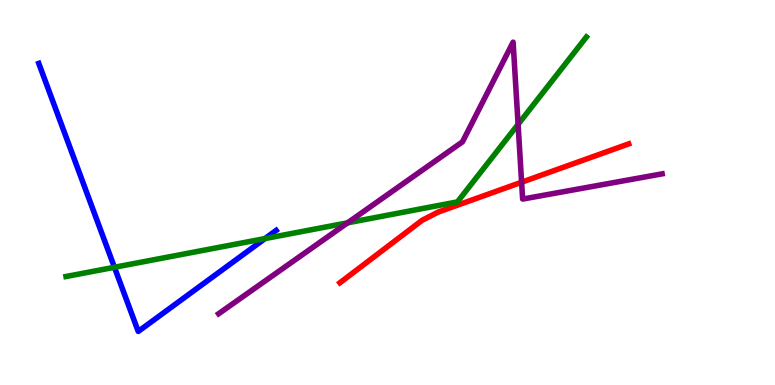[{'lines': ['blue', 'red'], 'intersections': []}, {'lines': ['green', 'red'], 'intersections': []}, {'lines': ['purple', 'red'], 'intersections': [{'x': 6.73, 'y': 5.27}]}, {'lines': ['blue', 'green'], 'intersections': [{'x': 1.48, 'y': 3.06}, {'x': 3.42, 'y': 3.8}]}, {'lines': ['blue', 'purple'], 'intersections': []}, {'lines': ['green', 'purple'], 'intersections': [{'x': 4.48, 'y': 4.21}, {'x': 6.69, 'y': 6.77}]}]